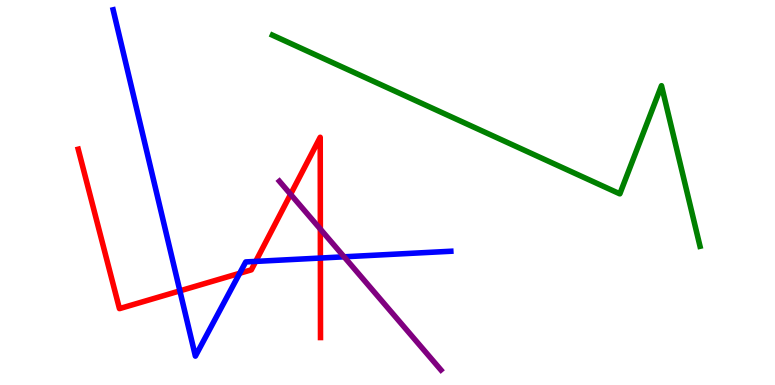[{'lines': ['blue', 'red'], 'intersections': [{'x': 2.32, 'y': 2.45}, {'x': 3.09, 'y': 2.9}, {'x': 3.3, 'y': 3.21}, {'x': 4.13, 'y': 3.3}]}, {'lines': ['green', 'red'], 'intersections': []}, {'lines': ['purple', 'red'], 'intersections': [{'x': 3.75, 'y': 4.95}, {'x': 4.13, 'y': 4.05}]}, {'lines': ['blue', 'green'], 'intersections': []}, {'lines': ['blue', 'purple'], 'intersections': [{'x': 4.44, 'y': 3.33}]}, {'lines': ['green', 'purple'], 'intersections': []}]